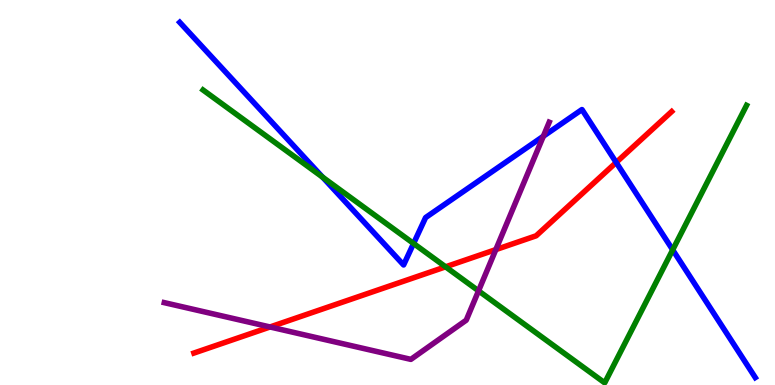[{'lines': ['blue', 'red'], 'intersections': [{'x': 7.95, 'y': 5.78}]}, {'lines': ['green', 'red'], 'intersections': [{'x': 5.75, 'y': 3.07}]}, {'lines': ['purple', 'red'], 'intersections': [{'x': 3.48, 'y': 1.51}, {'x': 6.4, 'y': 3.52}]}, {'lines': ['blue', 'green'], 'intersections': [{'x': 4.16, 'y': 5.4}, {'x': 5.34, 'y': 3.68}, {'x': 8.68, 'y': 3.51}]}, {'lines': ['blue', 'purple'], 'intersections': [{'x': 7.01, 'y': 6.46}]}, {'lines': ['green', 'purple'], 'intersections': [{'x': 6.17, 'y': 2.45}]}]